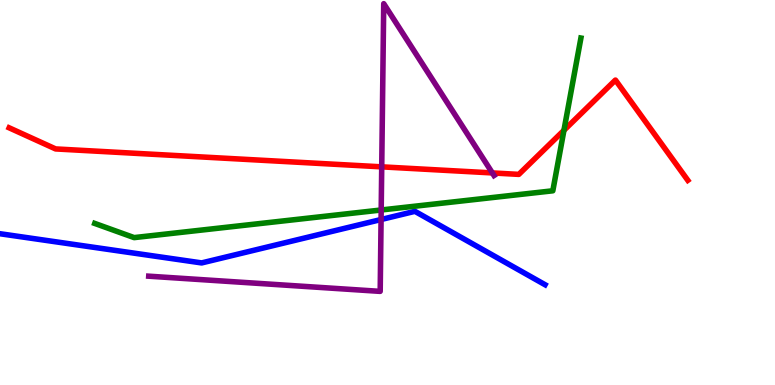[{'lines': ['blue', 'red'], 'intersections': []}, {'lines': ['green', 'red'], 'intersections': [{'x': 7.28, 'y': 6.62}]}, {'lines': ['purple', 'red'], 'intersections': [{'x': 4.93, 'y': 5.67}, {'x': 6.35, 'y': 5.51}]}, {'lines': ['blue', 'green'], 'intersections': []}, {'lines': ['blue', 'purple'], 'intersections': [{'x': 4.92, 'y': 4.3}]}, {'lines': ['green', 'purple'], 'intersections': [{'x': 4.92, 'y': 4.55}]}]